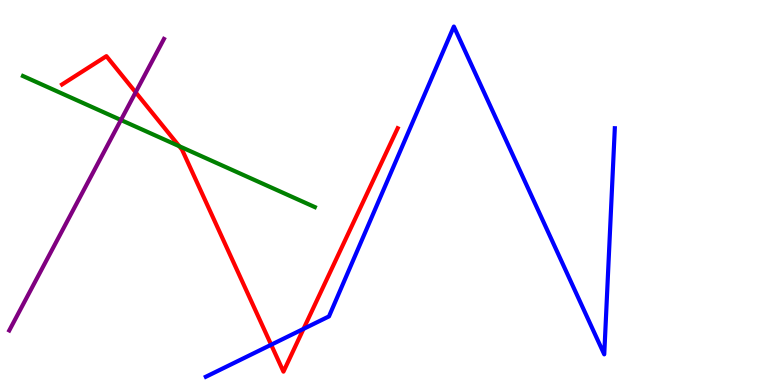[{'lines': ['blue', 'red'], 'intersections': [{'x': 3.5, 'y': 1.05}, {'x': 3.92, 'y': 1.46}]}, {'lines': ['green', 'red'], 'intersections': [{'x': 2.31, 'y': 6.2}]}, {'lines': ['purple', 'red'], 'intersections': [{'x': 1.75, 'y': 7.6}]}, {'lines': ['blue', 'green'], 'intersections': []}, {'lines': ['blue', 'purple'], 'intersections': []}, {'lines': ['green', 'purple'], 'intersections': [{'x': 1.56, 'y': 6.88}]}]